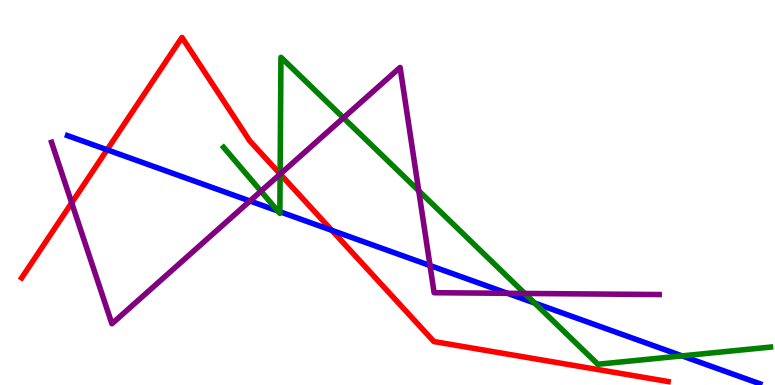[{'lines': ['blue', 'red'], 'intersections': [{'x': 1.38, 'y': 6.11}, {'x': 4.28, 'y': 4.02}]}, {'lines': ['green', 'red'], 'intersections': [{'x': 3.61, 'y': 5.48}]}, {'lines': ['purple', 'red'], 'intersections': [{'x': 0.925, 'y': 4.73}, {'x': 3.62, 'y': 5.48}]}, {'lines': ['blue', 'green'], 'intersections': [{'x': 3.58, 'y': 4.52}, {'x': 3.61, 'y': 4.5}, {'x': 6.9, 'y': 2.13}, {'x': 8.8, 'y': 0.756}]}, {'lines': ['blue', 'purple'], 'intersections': [{'x': 3.23, 'y': 4.78}, {'x': 5.55, 'y': 3.1}, {'x': 6.55, 'y': 2.38}]}, {'lines': ['green', 'purple'], 'intersections': [{'x': 3.37, 'y': 5.03}, {'x': 3.61, 'y': 5.48}, {'x': 4.43, 'y': 6.94}, {'x': 5.4, 'y': 5.05}, {'x': 6.77, 'y': 2.38}]}]